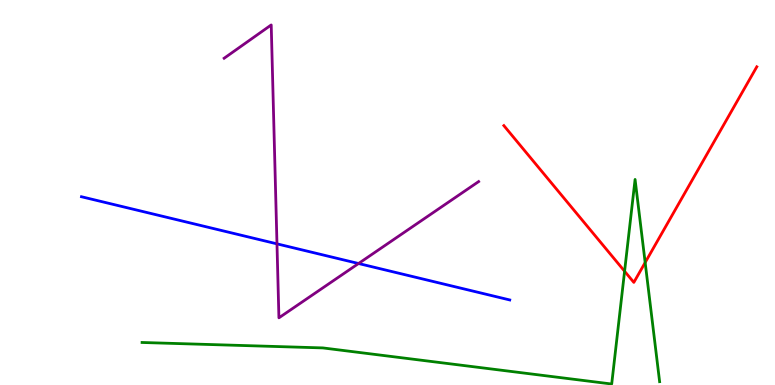[{'lines': ['blue', 'red'], 'intersections': []}, {'lines': ['green', 'red'], 'intersections': [{'x': 8.06, 'y': 2.95}, {'x': 8.32, 'y': 3.18}]}, {'lines': ['purple', 'red'], 'intersections': []}, {'lines': ['blue', 'green'], 'intersections': []}, {'lines': ['blue', 'purple'], 'intersections': [{'x': 3.57, 'y': 3.67}, {'x': 4.63, 'y': 3.16}]}, {'lines': ['green', 'purple'], 'intersections': []}]